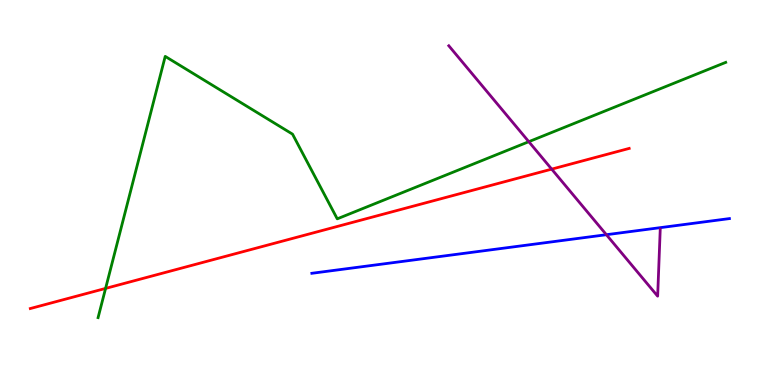[{'lines': ['blue', 'red'], 'intersections': []}, {'lines': ['green', 'red'], 'intersections': [{'x': 1.36, 'y': 2.51}]}, {'lines': ['purple', 'red'], 'intersections': [{'x': 7.12, 'y': 5.61}]}, {'lines': ['blue', 'green'], 'intersections': []}, {'lines': ['blue', 'purple'], 'intersections': [{'x': 7.82, 'y': 3.9}]}, {'lines': ['green', 'purple'], 'intersections': [{'x': 6.82, 'y': 6.32}]}]